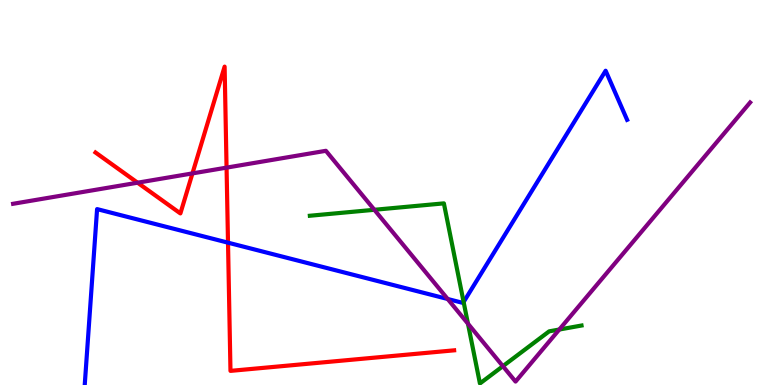[{'lines': ['blue', 'red'], 'intersections': [{'x': 2.94, 'y': 3.7}]}, {'lines': ['green', 'red'], 'intersections': []}, {'lines': ['purple', 'red'], 'intersections': [{'x': 1.78, 'y': 5.25}, {'x': 2.48, 'y': 5.5}, {'x': 2.92, 'y': 5.65}]}, {'lines': ['blue', 'green'], 'intersections': [{'x': 5.98, 'y': 2.16}]}, {'lines': ['blue', 'purple'], 'intersections': [{'x': 5.78, 'y': 2.23}]}, {'lines': ['green', 'purple'], 'intersections': [{'x': 4.83, 'y': 4.55}, {'x': 6.04, 'y': 1.59}, {'x': 6.49, 'y': 0.489}, {'x': 7.22, 'y': 1.44}]}]